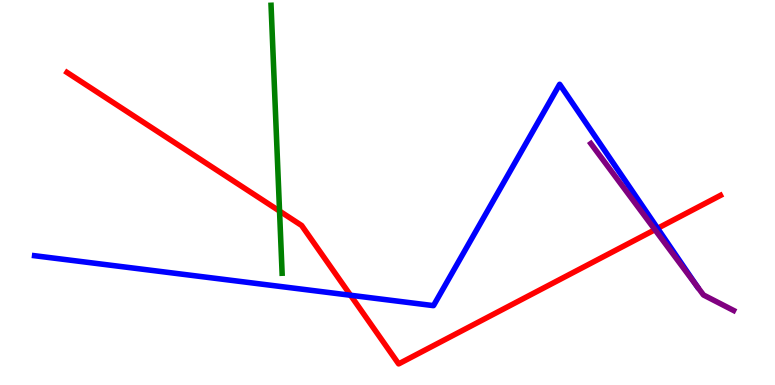[{'lines': ['blue', 'red'], 'intersections': [{'x': 4.52, 'y': 2.33}, {'x': 8.49, 'y': 4.07}]}, {'lines': ['green', 'red'], 'intersections': [{'x': 3.61, 'y': 4.52}]}, {'lines': ['purple', 'red'], 'intersections': [{'x': 8.45, 'y': 4.03}]}, {'lines': ['blue', 'green'], 'intersections': []}, {'lines': ['blue', 'purple'], 'intersections': [{'x': 8.99, 'y': 2.57}]}, {'lines': ['green', 'purple'], 'intersections': []}]